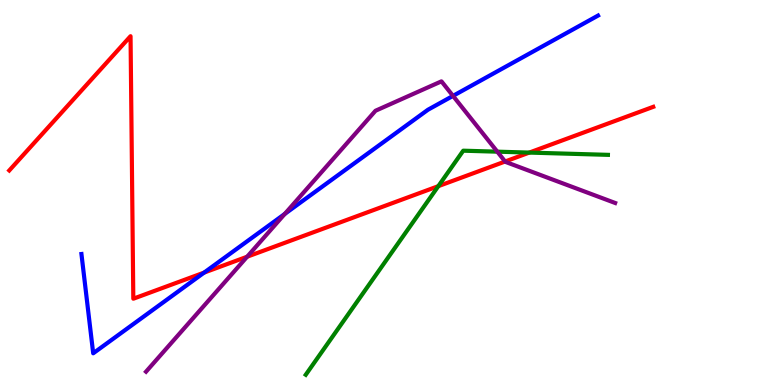[{'lines': ['blue', 'red'], 'intersections': [{'x': 2.63, 'y': 2.92}]}, {'lines': ['green', 'red'], 'intersections': [{'x': 5.66, 'y': 5.16}, {'x': 6.83, 'y': 6.04}]}, {'lines': ['purple', 'red'], 'intersections': [{'x': 3.19, 'y': 3.33}, {'x': 6.52, 'y': 5.8}]}, {'lines': ['blue', 'green'], 'intersections': []}, {'lines': ['blue', 'purple'], 'intersections': [{'x': 3.67, 'y': 4.44}, {'x': 5.85, 'y': 7.51}]}, {'lines': ['green', 'purple'], 'intersections': [{'x': 6.42, 'y': 6.06}]}]